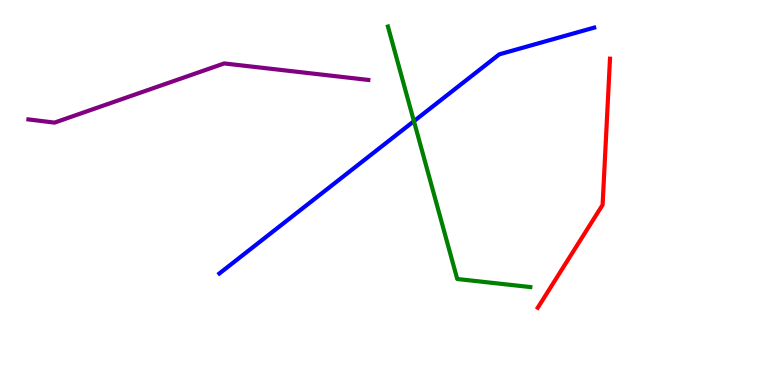[{'lines': ['blue', 'red'], 'intersections': []}, {'lines': ['green', 'red'], 'intersections': []}, {'lines': ['purple', 'red'], 'intersections': []}, {'lines': ['blue', 'green'], 'intersections': [{'x': 5.34, 'y': 6.85}]}, {'lines': ['blue', 'purple'], 'intersections': []}, {'lines': ['green', 'purple'], 'intersections': []}]